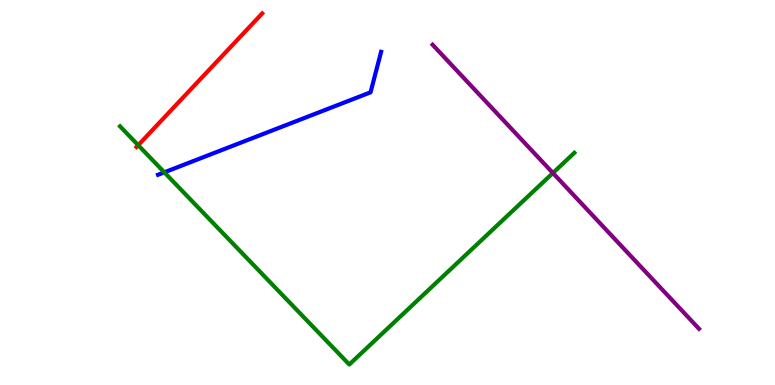[{'lines': ['blue', 'red'], 'intersections': []}, {'lines': ['green', 'red'], 'intersections': [{'x': 1.78, 'y': 6.23}]}, {'lines': ['purple', 'red'], 'intersections': []}, {'lines': ['blue', 'green'], 'intersections': [{'x': 2.12, 'y': 5.52}]}, {'lines': ['blue', 'purple'], 'intersections': []}, {'lines': ['green', 'purple'], 'intersections': [{'x': 7.13, 'y': 5.51}]}]